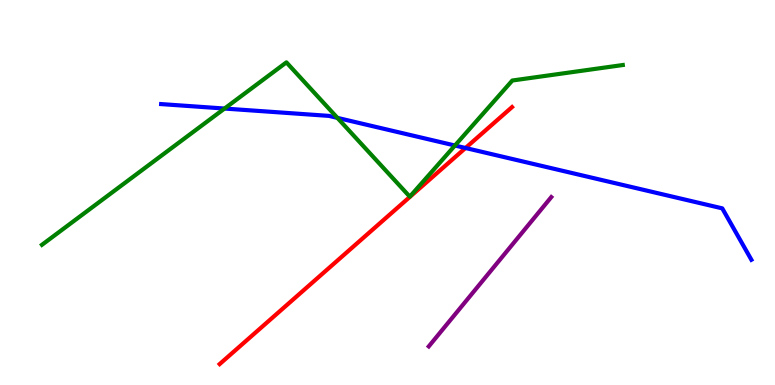[{'lines': ['blue', 'red'], 'intersections': [{'x': 6.01, 'y': 6.16}]}, {'lines': ['green', 'red'], 'intersections': []}, {'lines': ['purple', 'red'], 'intersections': []}, {'lines': ['blue', 'green'], 'intersections': [{'x': 2.9, 'y': 7.18}, {'x': 4.35, 'y': 6.94}, {'x': 5.87, 'y': 6.22}]}, {'lines': ['blue', 'purple'], 'intersections': []}, {'lines': ['green', 'purple'], 'intersections': []}]